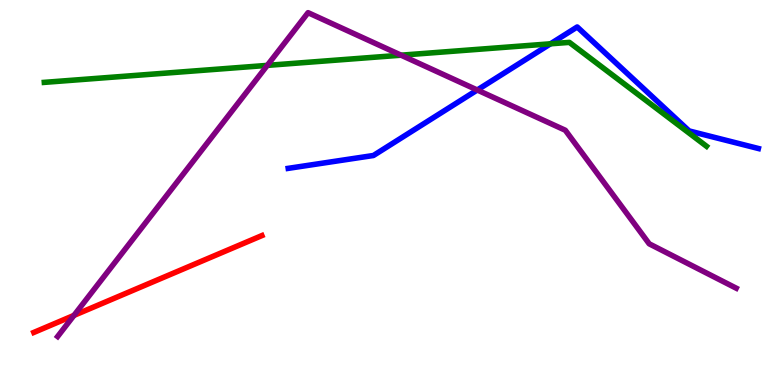[{'lines': ['blue', 'red'], 'intersections': []}, {'lines': ['green', 'red'], 'intersections': []}, {'lines': ['purple', 'red'], 'intersections': [{'x': 0.954, 'y': 1.81}]}, {'lines': ['blue', 'green'], 'intersections': [{'x': 7.1, 'y': 8.86}]}, {'lines': ['blue', 'purple'], 'intersections': [{'x': 6.16, 'y': 7.66}]}, {'lines': ['green', 'purple'], 'intersections': [{'x': 3.45, 'y': 8.3}, {'x': 5.18, 'y': 8.57}]}]